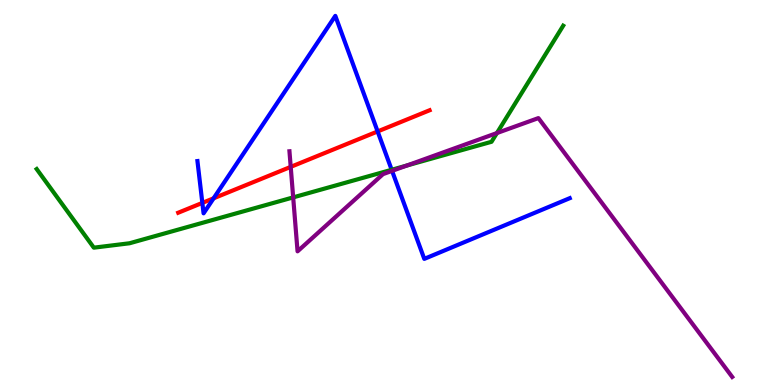[{'lines': ['blue', 'red'], 'intersections': [{'x': 2.61, 'y': 4.73}, {'x': 2.76, 'y': 4.85}, {'x': 4.87, 'y': 6.59}]}, {'lines': ['green', 'red'], 'intersections': []}, {'lines': ['purple', 'red'], 'intersections': [{'x': 3.75, 'y': 5.67}]}, {'lines': ['blue', 'green'], 'intersections': [{'x': 5.05, 'y': 5.59}]}, {'lines': ['blue', 'purple'], 'intersections': [{'x': 5.06, 'y': 5.56}]}, {'lines': ['green', 'purple'], 'intersections': [{'x': 3.78, 'y': 4.87}, {'x': 5.25, 'y': 5.7}, {'x': 6.41, 'y': 6.54}]}]